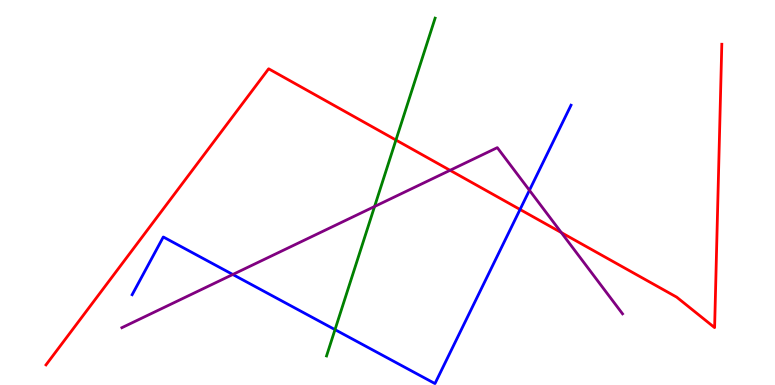[{'lines': ['blue', 'red'], 'intersections': [{'x': 6.71, 'y': 4.56}]}, {'lines': ['green', 'red'], 'intersections': [{'x': 5.11, 'y': 6.36}]}, {'lines': ['purple', 'red'], 'intersections': [{'x': 5.81, 'y': 5.58}, {'x': 7.24, 'y': 3.96}]}, {'lines': ['blue', 'green'], 'intersections': [{'x': 4.32, 'y': 1.44}]}, {'lines': ['blue', 'purple'], 'intersections': [{'x': 3.0, 'y': 2.87}, {'x': 6.83, 'y': 5.06}]}, {'lines': ['green', 'purple'], 'intersections': [{'x': 4.83, 'y': 4.64}]}]